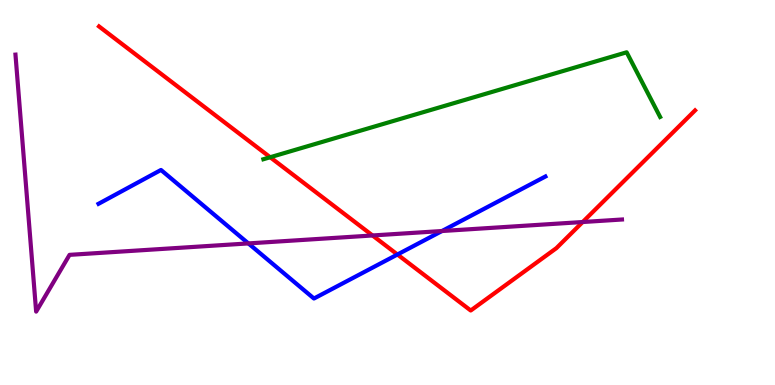[{'lines': ['blue', 'red'], 'intersections': [{'x': 5.13, 'y': 3.39}]}, {'lines': ['green', 'red'], 'intersections': [{'x': 3.49, 'y': 5.92}]}, {'lines': ['purple', 'red'], 'intersections': [{'x': 4.81, 'y': 3.88}, {'x': 7.52, 'y': 4.23}]}, {'lines': ['blue', 'green'], 'intersections': []}, {'lines': ['blue', 'purple'], 'intersections': [{'x': 3.2, 'y': 3.68}, {'x': 5.7, 'y': 4.0}]}, {'lines': ['green', 'purple'], 'intersections': []}]